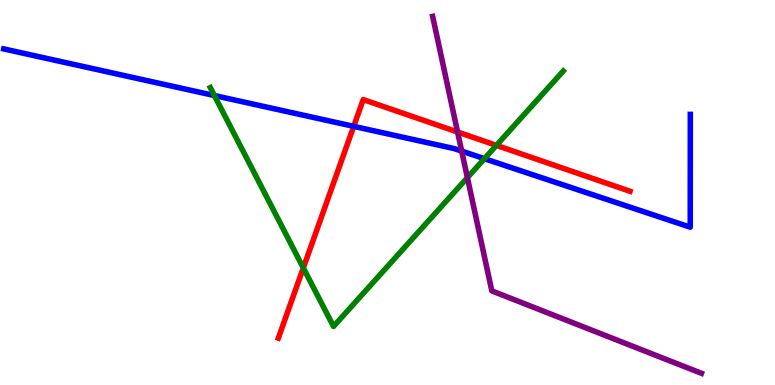[{'lines': ['blue', 'red'], 'intersections': [{'x': 4.56, 'y': 6.72}]}, {'lines': ['green', 'red'], 'intersections': [{'x': 3.91, 'y': 3.04}, {'x': 6.41, 'y': 6.22}]}, {'lines': ['purple', 'red'], 'intersections': [{'x': 5.9, 'y': 6.57}]}, {'lines': ['blue', 'green'], 'intersections': [{'x': 2.77, 'y': 7.52}, {'x': 6.25, 'y': 5.88}]}, {'lines': ['blue', 'purple'], 'intersections': [{'x': 5.96, 'y': 6.08}]}, {'lines': ['green', 'purple'], 'intersections': [{'x': 6.03, 'y': 5.39}]}]